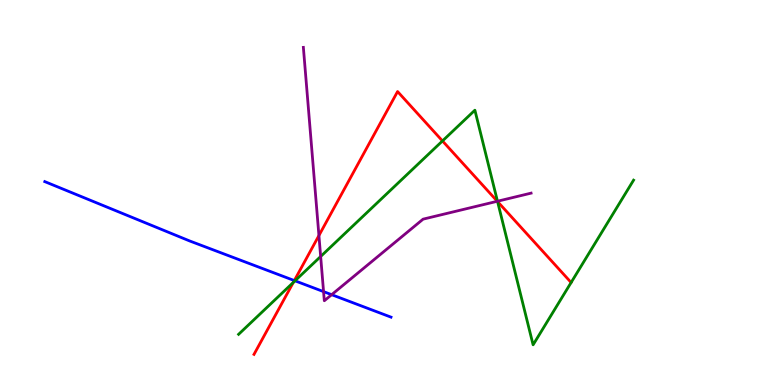[{'lines': ['blue', 'red'], 'intersections': [{'x': 3.8, 'y': 2.71}]}, {'lines': ['green', 'red'], 'intersections': [{'x': 3.78, 'y': 2.66}, {'x': 5.71, 'y': 6.34}, {'x': 6.42, 'y': 4.76}]}, {'lines': ['purple', 'red'], 'intersections': [{'x': 4.12, 'y': 3.88}, {'x': 6.42, 'y': 4.77}]}, {'lines': ['blue', 'green'], 'intersections': [{'x': 3.81, 'y': 2.71}]}, {'lines': ['blue', 'purple'], 'intersections': [{'x': 4.18, 'y': 2.43}, {'x': 4.28, 'y': 2.35}]}, {'lines': ['green', 'purple'], 'intersections': [{'x': 4.14, 'y': 3.34}, {'x': 6.42, 'y': 4.77}]}]